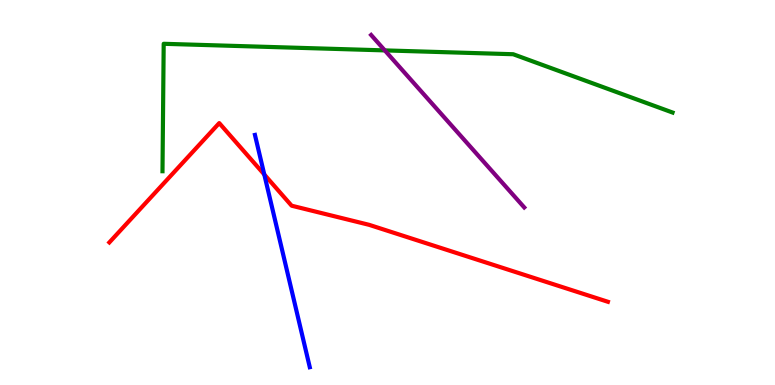[{'lines': ['blue', 'red'], 'intersections': [{'x': 3.41, 'y': 5.47}]}, {'lines': ['green', 'red'], 'intersections': []}, {'lines': ['purple', 'red'], 'intersections': []}, {'lines': ['blue', 'green'], 'intersections': []}, {'lines': ['blue', 'purple'], 'intersections': []}, {'lines': ['green', 'purple'], 'intersections': [{'x': 4.97, 'y': 8.69}]}]